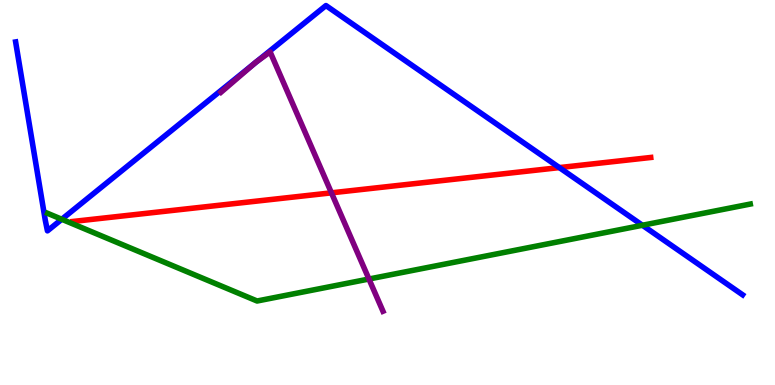[{'lines': ['blue', 'red'], 'intersections': [{'x': 7.22, 'y': 5.65}]}, {'lines': ['green', 'red'], 'intersections': []}, {'lines': ['purple', 'red'], 'intersections': [{'x': 4.28, 'y': 4.99}]}, {'lines': ['blue', 'green'], 'intersections': [{'x': 0.797, 'y': 4.3}, {'x': 8.29, 'y': 4.15}]}, {'lines': ['blue', 'purple'], 'intersections': [{'x': 3.3, 'y': 8.38}, {'x': 3.3, 'y': 8.39}]}, {'lines': ['green', 'purple'], 'intersections': [{'x': 4.76, 'y': 2.75}]}]